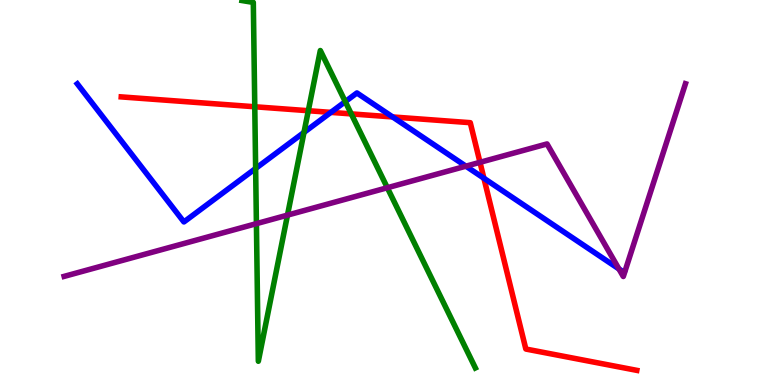[{'lines': ['blue', 'red'], 'intersections': [{'x': 4.27, 'y': 7.08}, {'x': 5.07, 'y': 6.96}, {'x': 6.24, 'y': 5.37}]}, {'lines': ['green', 'red'], 'intersections': [{'x': 3.29, 'y': 7.23}, {'x': 3.98, 'y': 7.12}, {'x': 4.53, 'y': 7.04}]}, {'lines': ['purple', 'red'], 'intersections': [{'x': 6.19, 'y': 5.78}]}, {'lines': ['blue', 'green'], 'intersections': [{'x': 3.3, 'y': 5.62}, {'x': 3.92, 'y': 6.56}, {'x': 4.46, 'y': 7.36}]}, {'lines': ['blue', 'purple'], 'intersections': [{'x': 6.01, 'y': 5.68}, {'x': 7.99, 'y': 3.01}]}, {'lines': ['green', 'purple'], 'intersections': [{'x': 3.31, 'y': 4.19}, {'x': 3.71, 'y': 4.41}, {'x': 5.0, 'y': 5.12}]}]